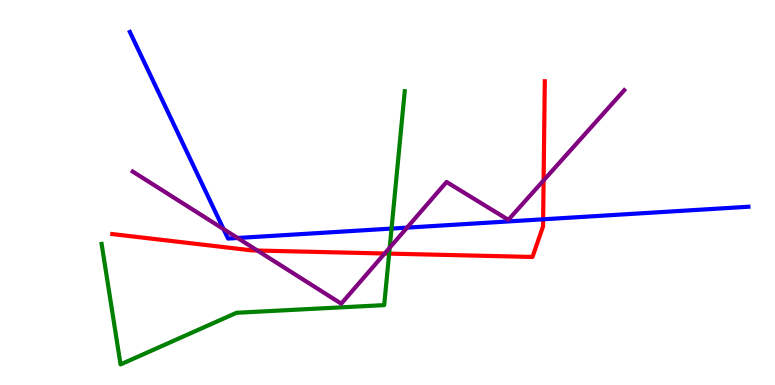[{'lines': ['blue', 'red'], 'intersections': [{'x': 7.01, 'y': 4.3}]}, {'lines': ['green', 'red'], 'intersections': [{'x': 5.02, 'y': 3.41}]}, {'lines': ['purple', 'red'], 'intersections': [{'x': 3.32, 'y': 3.49}, {'x': 4.96, 'y': 3.42}, {'x': 7.01, 'y': 5.31}]}, {'lines': ['blue', 'green'], 'intersections': [{'x': 5.05, 'y': 4.06}]}, {'lines': ['blue', 'purple'], 'intersections': [{'x': 2.88, 'y': 4.05}, {'x': 3.07, 'y': 3.82}, {'x': 5.25, 'y': 4.09}]}, {'lines': ['green', 'purple'], 'intersections': [{'x': 5.03, 'y': 3.57}]}]